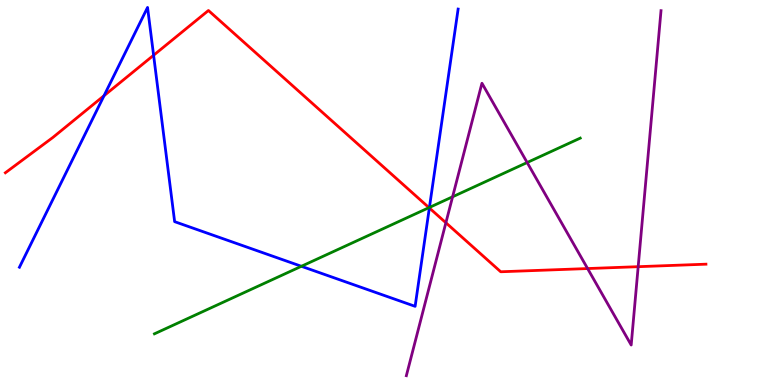[{'lines': ['blue', 'red'], 'intersections': [{'x': 1.34, 'y': 7.51}, {'x': 1.98, 'y': 8.56}, {'x': 5.54, 'y': 4.6}]}, {'lines': ['green', 'red'], 'intersections': [{'x': 5.54, 'y': 4.61}]}, {'lines': ['purple', 'red'], 'intersections': [{'x': 5.75, 'y': 4.21}, {'x': 7.58, 'y': 3.02}, {'x': 8.23, 'y': 3.07}]}, {'lines': ['blue', 'green'], 'intersections': [{'x': 3.89, 'y': 3.08}, {'x': 5.54, 'y': 4.61}]}, {'lines': ['blue', 'purple'], 'intersections': []}, {'lines': ['green', 'purple'], 'intersections': [{'x': 5.84, 'y': 4.89}, {'x': 6.8, 'y': 5.78}]}]